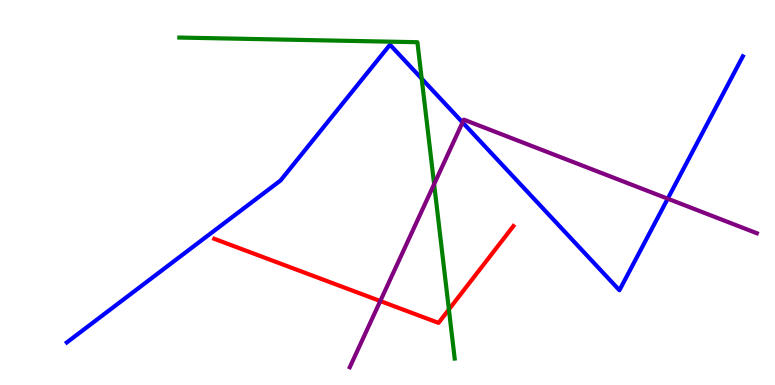[{'lines': ['blue', 'red'], 'intersections': []}, {'lines': ['green', 'red'], 'intersections': [{'x': 5.79, 'y': 1.96}]}, {'lines': ['purple', 'red'], 'intersections': [{'x': 4.91, 'y': 2.18}]}, {'lines': ['blue', 'green'], 'intersections': [{'x': 5.44, 'y': 7.96}]}, {'lines': ['blue', 'purple'], 'intersections': [{'x': 5.97, 'y': 6.82}, {'x': 8.62, 'y': 4.84}]}, {'lines': ['green', 'purple'], 'intersections': [{'x': 5.6, 'y': 5.22}]}]